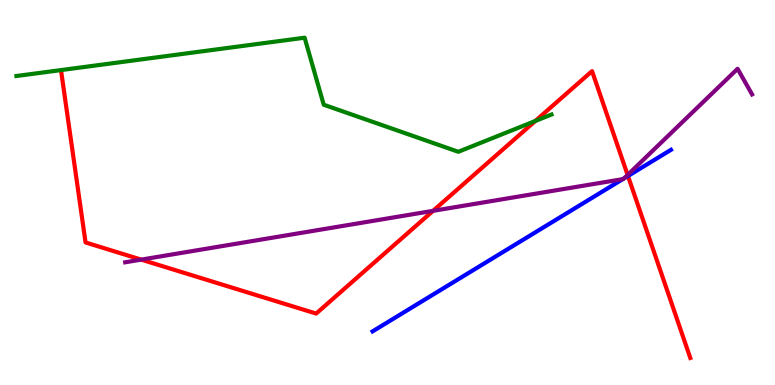[{'lines': ['blue', 'red'], 'intersections': [{'x': 8.1, 'y': 5.43}]}, {'lines': ['green', 'red'], 'intersections': [{'x': 6.91, 'y': 6.86}]}, {'lines': ['purple', 'red'], 'intersections': [{'x': 1.82, 'y': 3.26}, {'x': 5.59, 'y': 4.52}, {'x': 8.1, 'y': 5.46}]}, {'lines': ['blue', 'green'], 'intersections': []}, {'lines': ['blue', 'purple'], 'intersections': [{'x': 8.04, 'y': 5.35}, {'x': 8.05, 'y': 5.37}]}, {'lines': ['green', 'purple'], 'intersections': []}]